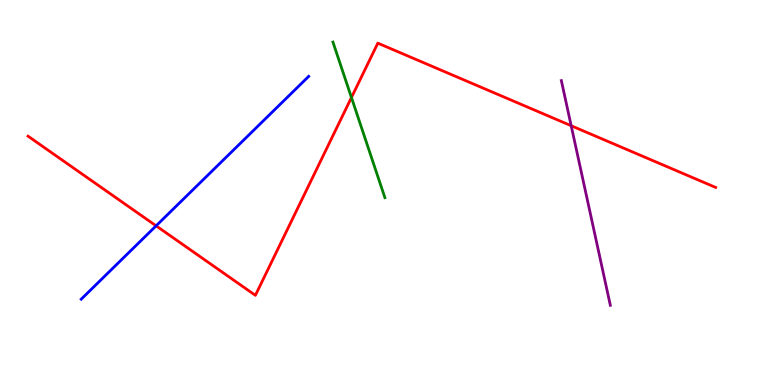[{'lines': ['blue', 'red'], 'intersections': [{'x': 2.01, 'y': 4.13}]}, {'lines': ['green', 'red'], 'intersections': [{'x': 4.53, 'y': 7.47}]}, {'lines': ['purple', 'red'], 'intersections': [{'x': 7.37, 'y': 6.73}]}, {'lines': ['blue', 'green'], 'intersections': []}, {'lines': ['blue', 'purple'], 'intersections': []}, {'lines': ['green', 'purple'], 'intersections': []}]